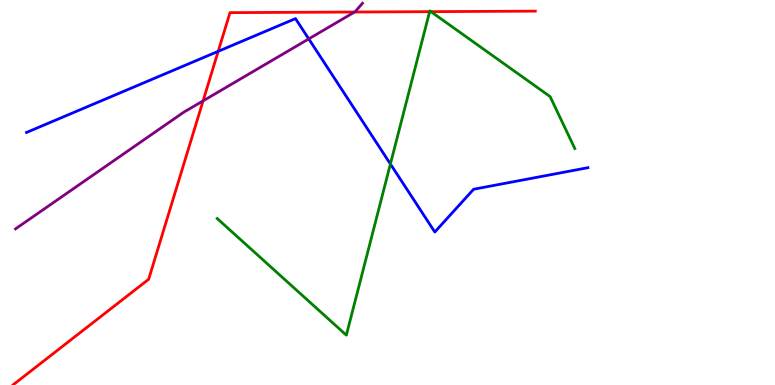[{'lines': ['blue', 'red'], 'intersections': [{'x': 2.82, 'y': 8.67}]}, {'lines': ['green', 'red'], 'intersections': [{'x': 5.54, 'y': 9.7}, {'x': 5.56, 'y': 9.7}]}, {'lines': ['purple', 'red'], 'intersections': [{'x': 2.62, 'y': 7.38}, {'x': 4.58, 'y': 9.69}]}, {'lines': ['blue', 'green'], 'intersections': [{'x': 5.04, 'y': 5.74}]}, {'lines': ['blue', 'purple'], 'intersections': [{'x': 3.98, 'y': 8.99}]}, {'lines': ['green', 'purple'], 'intersections': []}]